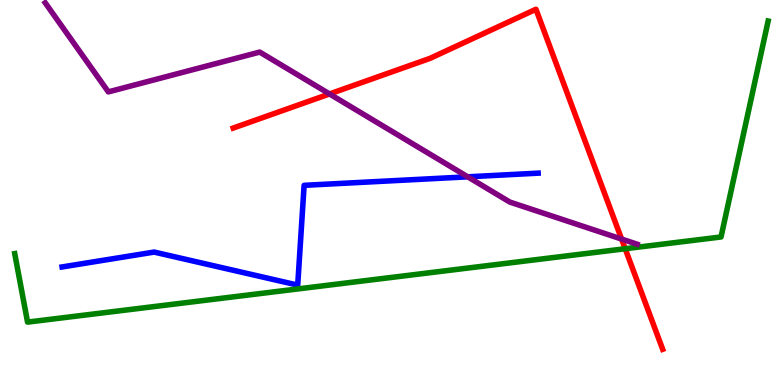[{'lines': ['blue', 'red'], 'intersections': []}, {'lines': ['green', 'red'], 'intersections': [{'x': 8.07, 'y': 3.54}]}, {'lines': ['purple', 'red'], 'intersections': [{'x': 4.25, 'y': 7.56}, {'x': 8.02, 'y': 3.79}]}, {'lines': ['blue', 'green'], 'intersections': []}, {'lines': ['blue', 'purple'], 'intersections': [{'x': 6.04, 'y': 5.41}]}, {'lines': ['green', 'purple'], 'intersections': []}]